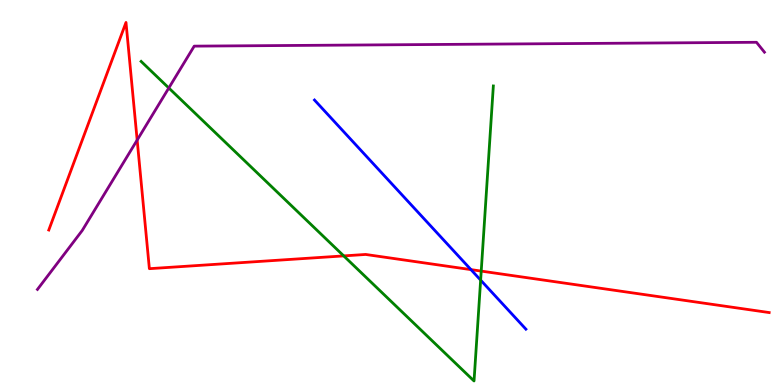[{'lines': ['blue', 'red'], 'intersections': [{'x': 6.08, 'y': 3.0}]}, {'lines': ['green', 'red'], 'intersections': [{'x': 4.44, 'y': 3.35}, {'x': 6.21, 'y': 2.96}]}, {'lines': ['purple', 'red'], 'intersections': [{'x': 1.77, 'y': 6.36}]}, {'lines': ['blue', 'green'], 'intersections': [{'x': 6.2, 'y': 2.72}]}, {'lines': ['blue', 'purple'], 'intersections': []}, {'lines': ['green', 'purple'], 'intersections': [{'x': 2.18, 'y': 7.71}]}]